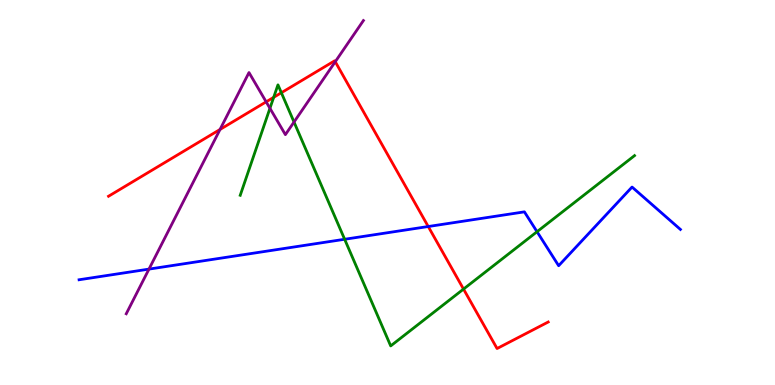[{'lines': ['blue', 'red'], 'intersections': [{'x': 5.53, 'y': 4.12}]}, {'lines': ['green', 'red'], 'intersections': [{'x': 3.53, 'y': 7.47}, {'x': 3.63, 'y': 7.59}, {'x': 5.98, 'y': 2.49}]}, {'lines': ['purple', 'red'], 'intersections': [{'x': 2.84, 'y': 6.64}, {'x': 3.43, 'y': 7.35}, {'x': 4.33, 'y': 8.4}]}, {'lines': ['blue', 'green'], 'intersections': [{'x': 4.45, 'y': 3.79}, {'x': 6.93, 'y': 3.98}]}, {'lines': ['blue', 'purple'], 'intersections': [{'x': 1.92, 'y': 3.01}]}, {'lines': ['green', 'purple'], 'intersections': [{'x': 3.48, 'y': 7.19}, {'x': 3.79, 'y': 6.83}]}]